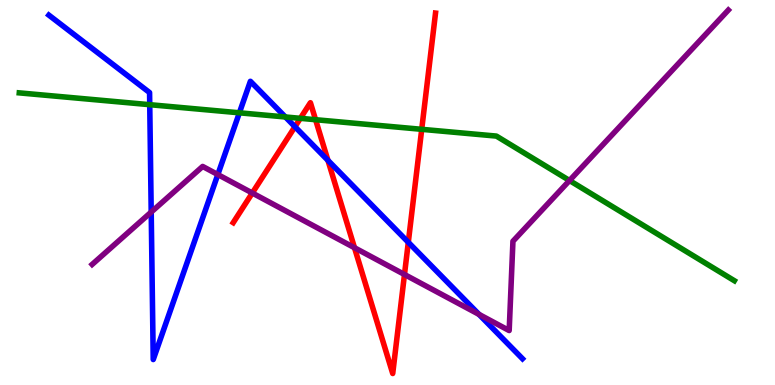[{'lines': ['blue', 'red'], 'intersections': [{'x': 3.81, 'y': 6.71}, {'x': 4.23, 'y': 5.83}, {'x': 5.27, 'y': 3.71}]}, {'lines': ['green', 'red'], 'intersections': [{'x': 3.88, 'y': 6.93}, {'x': 4.07, 'y': 6.89}, {'x': 5.44, 'y': 6.64}]}, {'lines': ['purple', 'red'], 'intersections': [{'x': 3.26, 'y': 4.99}, {'x': 4.57, 'y': 3.57}, {'x': 5.22, 'y': 2.87}]}, {'lines': ['blue', 'green'], 'intersections': [{'x': 1.93, 'y': 7.28}, {'x': 3.09, 'y': 7.07}, {'x': 3.68, 'y': 6.96}]}, {'lines': ['blue', 'purple'], 'intersections': [{'x': 1.95, 'y': 4.49}, {'x': 2.81, 'y': 5.47}, {'x': 6.18, 'y': 1.83}]}, {'lines': ['green', 'purple'], 'intersections': [{'x': 7.35, 'y': 5.31}]}]